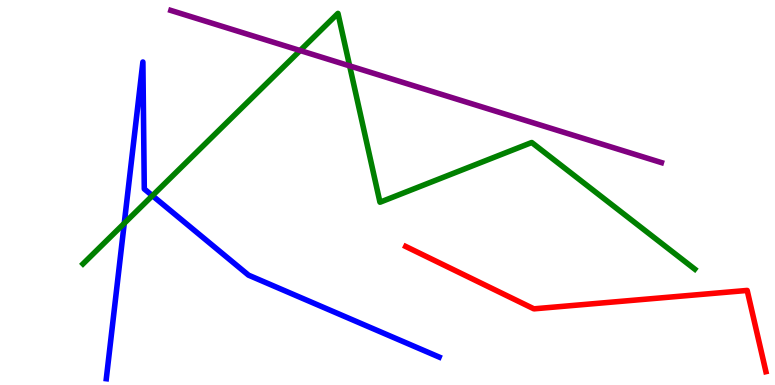[{'lines': ['blue', 'red'], 'intersections': []}, {'lines': ['green', 'red'], 'intersections': []}, {'lines': ['purple', 'red'], 'intersections': []}, {'lines': ['blue', 'green'], 'intersections': [{'x': 1.6, 'y': 4.2}, {'x': 1.97, 'y': 4.92}]}, {'lines': ['blue', 'purple'], 'intersections': []}, {'lines': ['green', 'purple'], 'intersections': [{'x': 3.87, 'y': 8.69}, {'x': 4.51, 'y': 8.29}]}]